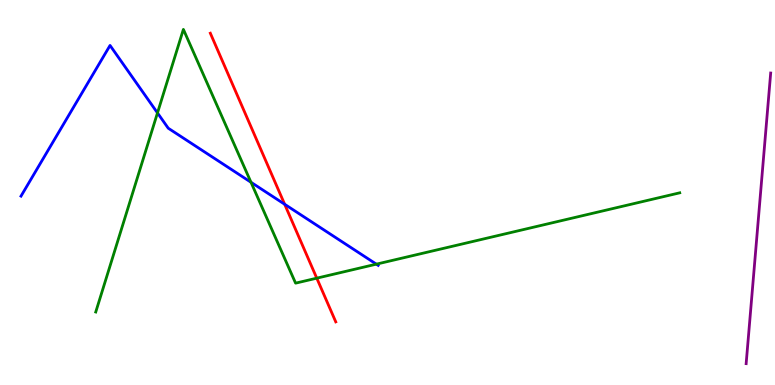[{'lines': ['blue', 'red'], 'intersections': [{'x': 3.67, 'y': 4.69}]}, {'lines': ['green', 'red'], 'intersections': [{'x': 4.09, 'y': 2.77}]}, {'lines': ['purple', 'red'], 'intersections': []}, {'lines': ['blue', 'green'], 'intersections': [{'x': 2.03, 'y': 7.07}, {'x': 3.24, 'y': 5.27}, {'x': 4.86, 'y': 3.14}]}, {'lines': ['blue', 'purple'], 'intersections': []}, {'lines': ['green', 'purple'], 'intersections': []}]